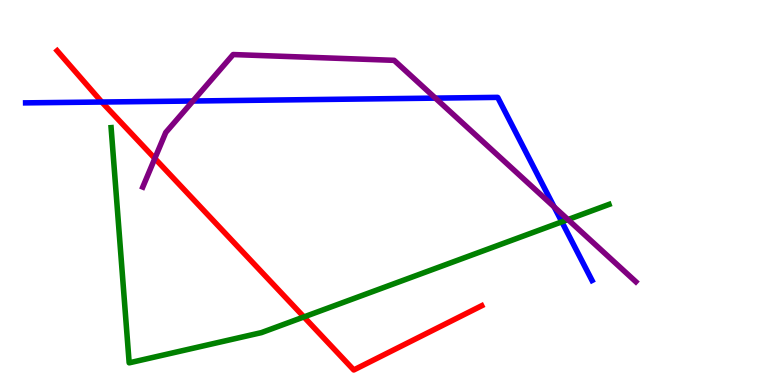[{'lines': ['blue', 'red'], 'intersections': [{'x': 1.31, 'y': 7.35}]}, {'lines': ['green', 'red'], 'intersections': [{'x': 3.92, 'y': 1.77}]}, {'lines': ['purple', 'red'], 'intersections': [{'x': 2.0, 'y': 5.88}]}, {'lines': ['blue', 'green'], 'intersections': [{'x': 7.25, 'y': 4.24}]}, {'lines': ['blue', 'purple'], 'intersections': [{'x': 2.49, 'y': 7.38}, {'x': 5.62, 'y': 7.45}, {'x': 7.15, 'y': 4.63}]}, {'lines': ['green', 'purple'], 'intersections': [{'x': 7.33, 'y': 4.3}]}]